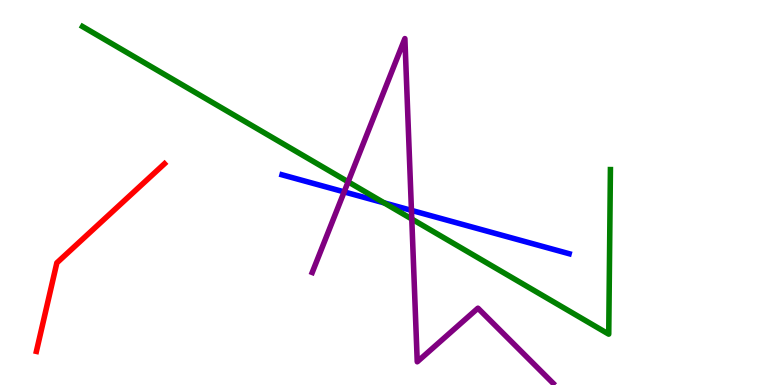[{'lines': ['blue', 'red'], 'intersections': []}, {'lines': ['green', 'red'], 'intersections': []}, {'lines': ['purple', 'red'], 'intersections': []}, {'lines': ['blue', 'green'], 'intersections': [{'x': 4.96, 'y': 4.73}]}, {'lines': ['blue', 'purple'], 'intersections': [{'x': 4.44, 'y': 5.02}, {'x': 5.31, 'y': 4.54}]}, {'lines': ['green', 'purple'], 'intersections': [{'x': 4.49, 'y': 5.28}, {'x': 5.31, 'y': 4.31}]}]